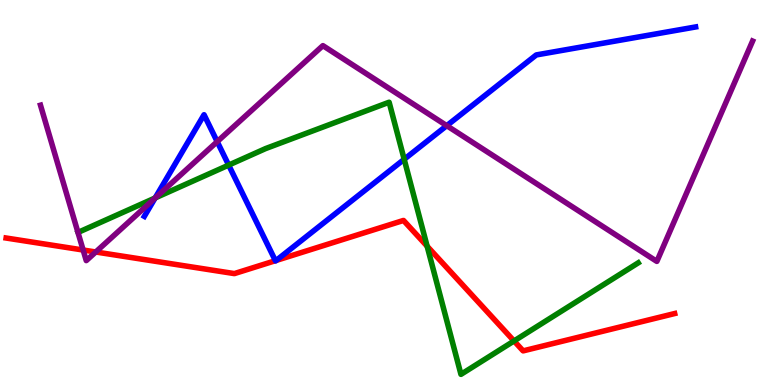[{'lines': ['blue', 'red'], 'intersections': [{'x': 3.55, 'y': 3.23}, {'x': 3.56, 'y': 3.23}]}, {'lines': ['green', 'red'], 'intersections': [{'x': 5.51, 'y': 3.61}, {'x': 6.63, 'y': 1.14}]}, {'lines': ['purple', 'red'], 'intersections': [{'x': 1.07, 'y': 3.51}, {'x': 1.24, 'y': 3.45}]}, {'lines': ['blue', 'green'], 'intersections': [{'x': 2.0, 'y': 4.86}, {'x': 2.95, 'y': 5.71}, {'x': 5.22, 'y': 5.86}]}, {'lines': ['blue', 'purple'], 'intersections': [{'x': 2.0, 'y': 4.85}, {'x': 2.8, 'y': 6.32}, {'x': 5.76, 'y': 6.74}]}, {'lines': ['green', 'purple'], 'intersections': [{'x': 2.0, 'y': 4.86}]}]